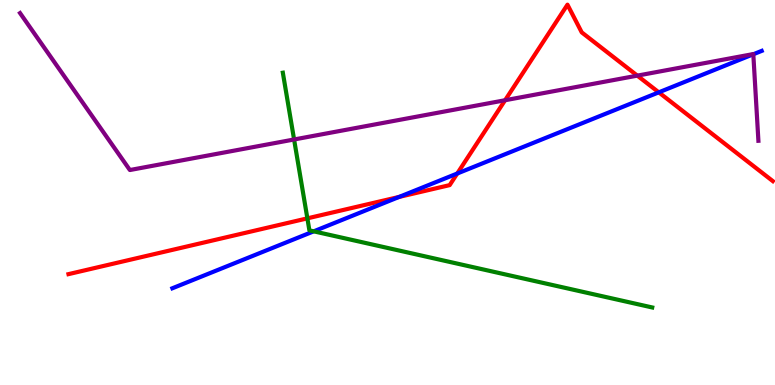[{'lines': ['blue', 'red'], 'intersections': [{'x': 5.15, 'y': 4.89}, {'x': 5.9, 'y': 5.49}, {'x': 8.5, 'y': 7.6}]}, {'lines': ['green', 'red'], 'intersections': [{'x': 3.97, 'y': 4.33}]}, {'lines': ['purple', 'red'], 'intersections': [{'x': 6.52, 'y': 7.4}, {'x': 8.22, 'y': 8.04}]}, {'lines': ['blue', 'green'], 'intersections': [{'x': 4.05, 'y': 3.99}]}, {'lines': ['blue', 'purple'], 'intersections': [{'x': 9.72, 'y': 8.59}]}, {'lines': ['green', 'purple'], 'intersections': [{'x': 3.79, 'y': 6.38}]}]